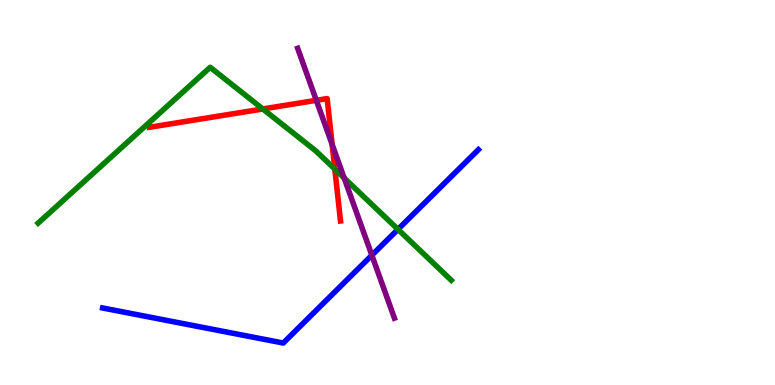[{'lines': ['blue', 'red'], 'intersections': []}, {'lines': ['green', 'red'], 'intersections': [{'x': 3.39, 'y': 7.17}, {'x': 4.32, 'y': 5.61}]}, {'lines': ['purple', 'red'], 'intersections': [{'x': 4.08, 'y': 7.39}, {'x': 4.29, 'y': 6.25}]}, {'lines': ['blue', 'green'], 'intersections': [{'x': 5.14, 'y': 4.04}]}, {'lines': ['blue', 'purple'], 'intersections': [{'x': 4.8, 'y': 3.37}]}, {'lines': ['green', 'purple'], 'intersections': [{'x': 4.44, 'y': 5.38}]}]